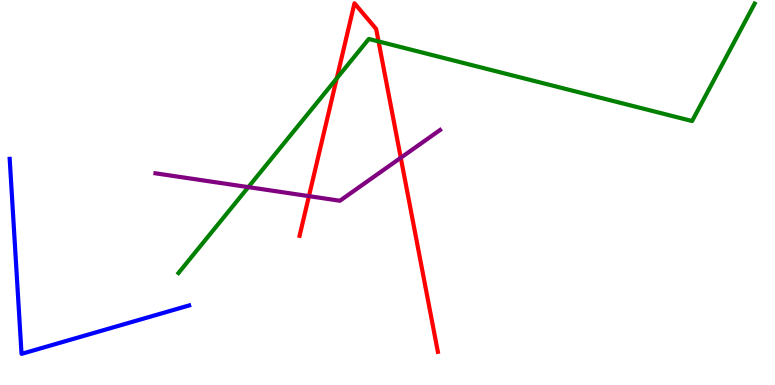[{'lines': ['blue', 'red'], 'intersections': []}, {'lines': ['green', 'red'], 'intersections': [{'x': 4.35, 'y': 7.96}, {'x': 4.88, 'y': 8.92}]}, {'lines': ['purple', 'red'], 'intersections': [{'x': 3.99, 'y': 4.91}, {'x': 5.17, 'y': 5.9}]}, {'lines': ['blue', 'green'], 'intersections': []}, {'lines': ['blue', 'purple'], 'intersections': []}, {'lines': ['green', 'purple'], 'intersections': [{'x': 3.2, 'y': 5.14}]}]